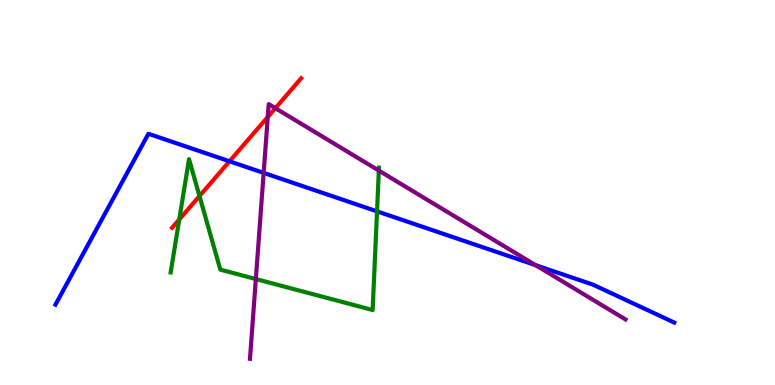[{'lines': ['blue', 'red'], 'intersections': [{'x': 2.96, 'y': 5.81}]}, {'lines': ['green', 'red'], 'intersections': [{'x': 2.31, 'y': 4.3}, {'x': 2.57, 'y': 4.91}]}, {'lines': ['purple', 'red'], 'intersections': [{'x': 3.46, 'y': 6.96}, {'x': 3.55, 'y': 7.19}]}, {'lines': ['blue', 'green'], 'intersections': [{'x': 4.86, 'y': 4.51}]}, {'lines': ['blue', 'purple'], 'intersections': [{'x': 3.4, 'y': 5.51}, {'x': 6.91, 'y': 3.11}]}, {'lines': ['green', 'purple'], 'intersections': [{'x': 3.3, 'y': 2.75}, {'x': 4.89, 'y': 5.57}]}]